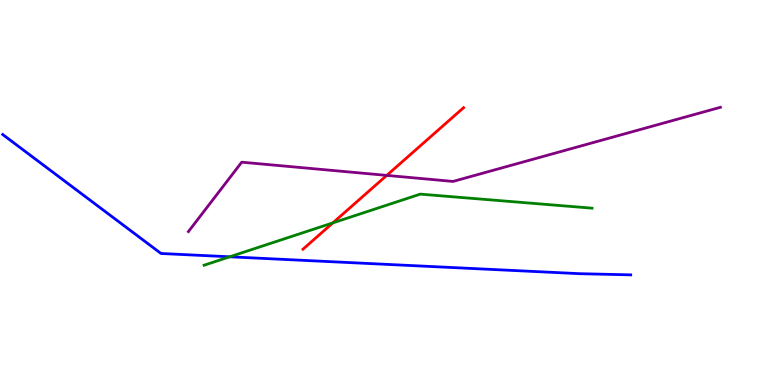[{'lines': ['blue', 'red'], 'intersections': []}, {'lines': ['green', 'red'], 'intersections': [{'x': 4.3, 'y': 4.21}]}, {'lines': ['purple', 'red'], 'intersections': [{'x': 4.99, 'y': 5.44}]}, {'lines': ['blue', 'green'], 'intersections': [{'x': 2.96, 'y': 3.33}]}, {'lines': ['blue', 'purple'], 'intersections': []}, {'lines': ['green', 'purple'], 'intersections': []}]